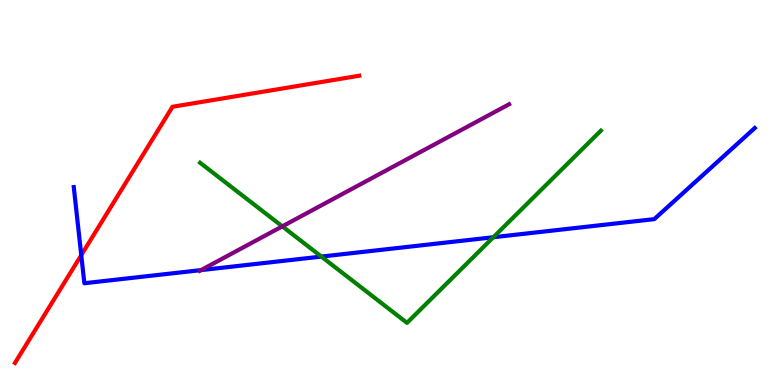[{'lines': ['blue', 'red'], 'intersections': [{'x': 1.05, 'y': 3.37}]}, {'lines': ['green', 'red'], 'intersections': []}, {'lines': ['purple', 'red'], 'intersections': []}, {'lines': ['blue', 'green'], 'intersections': [{'x': 4.15, 'y': 3.34}, {'x': 6.37, 'y': 3.84}]}, {'lines': ['blue', 'purple'], 'intersections': [{'x': 2.59, 'y': 2.98}]}, {'lines': ['green', 'purple'], 'intersections': [{'x': 3.64, 'y': 4.12}]}]